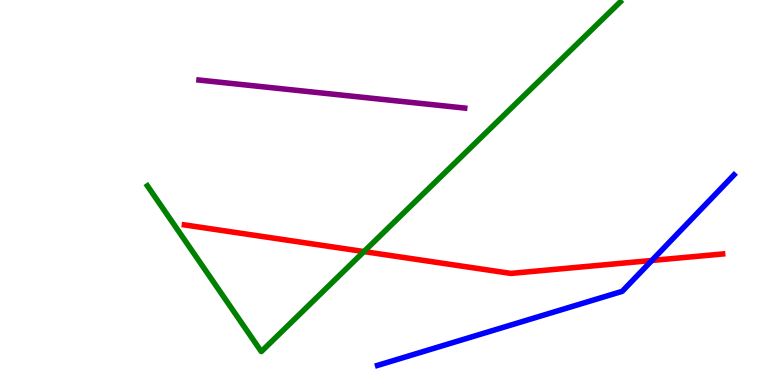[{'lines': ['blue', 'red'], 'intersections': [{'x': 8.41, 'y': 3.23}]}, {'lines': ['green', 'red'], 'intersections': [{'x': 4.7, 'y': 3.47}]}, {'lines': ['purple', 'red'], 'intersections': []}, {'lines': ['blue', 'green'], 'intersections': []}, {'lines': ['blue', 'purple'], 'intersections': []}, {'lines': ['green', 'purple'], 'intersections': []}]